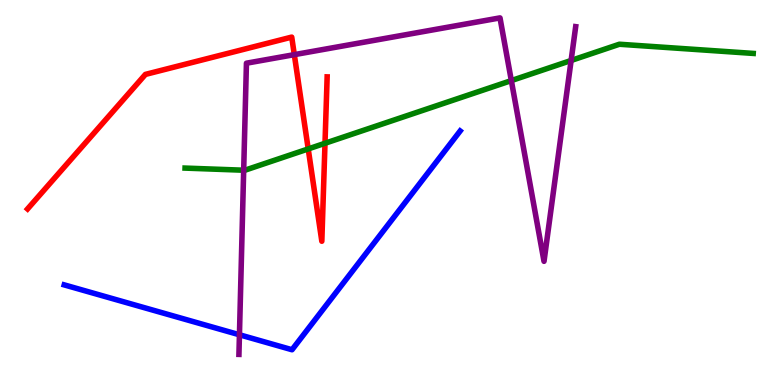[{'lines': ['blue', 'red'], 'intersections': []}, {'lines': ['green', 'red'], 'intersections': [{'x': 3.98, 'y': 6.13}, {'x': 4.19, 'y': 6.28}]}, {'lines': ['purple', 'red'], 'intersections': [{'x': 3.8, 'y': 8.58}]}, {'lines': ['blue', 'green'], 'intersections': []}, {'lines': ['blue', 'purple'], 'intersections': [{'x': 3.09, 'y': 1.3}]}, {'lines': ['green', 'purple'], 'intersections': [{'x': 3.14, 'y': 5.58}, {'x': 6.6, 'y': 7.91}, {'x': 7.37, 'y': 8.43}]}]